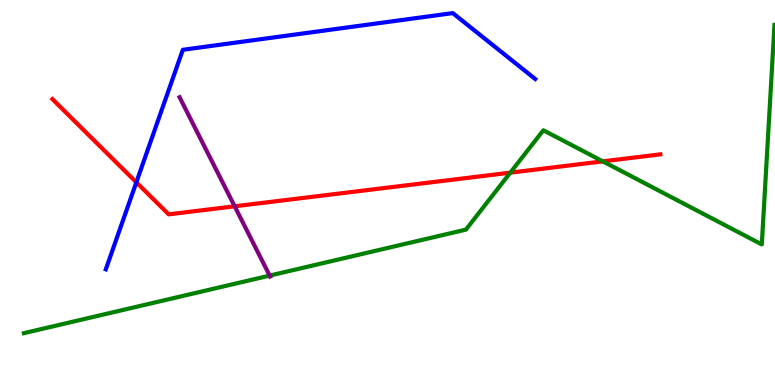[{'lines': ['blue', 'red'], 'intersections': [{'x': 1.76, 'y': 5.26}]}, {'lines': ['green', 'red'], 'intersections': [{'x': 6.58, 'y': 5.52}, {'x': 7.78, 'y': 5.81}]}, {'lines': ['purple', 'red'], 'intersections': [{'x': 3.03, 'y': 4.64}]}, {'lines': ['blue', 'green'], 'intersections': []}, {'lines': ['blue', 'purple'], 'intersections': []}, {'lines': ['green', 'purple'], 'intersections': [{'x': 3.48, 'y': 2.84}]}]